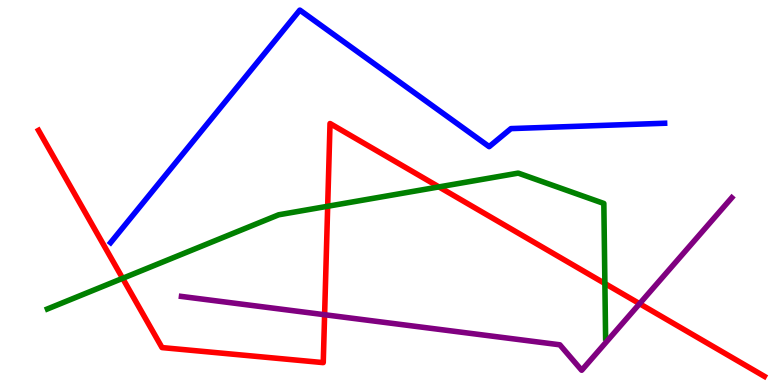[{'lines': ['blue', 'red'], 'intersections': []}, {'lines': ['green', 'red'], 'intersections': [{'x': 1.58, 'y': 2.77}, {'x': 4.23, 'y': 4.64}, {'x': 5.66, 'y': 5.15}, {'x': 7.8, 'y': 2.64}]}, {'lines': ['purple', 'red'], 'intersections': [{'x': 4.19, 'y': 1.83}, {'x': 8.25, 'y': 2.11}]}, {'lines': ['blue', 'green'], 'intersections': []}, {'lines': ['blue', 'purple'], 'intersections': []}, {'lines': ['green', 'purple'], 'intersections': []}]